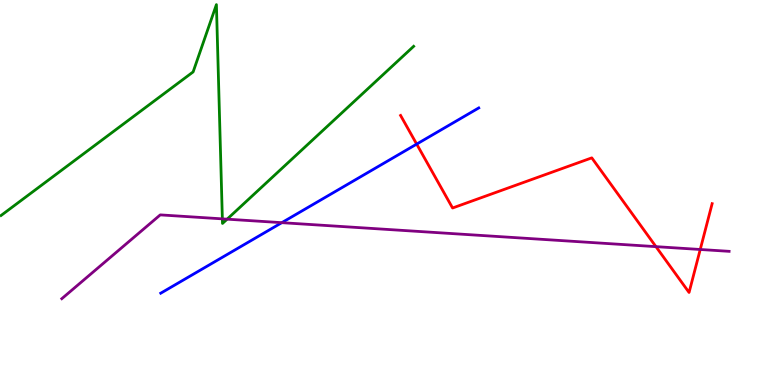[{'lines': ['blue', 'red'], 'intersections': [{'x': 5.38, 'y': 6.26}]}, {'lines': ['green', 'red'], 'intersections': []}, {'lines': ['purple', 'red'], 'intersections': [{'x': 8.46, 'y': 3.59}, {'x': 9.04, 'y': 3.52}]}, {'lines': ['blue', 'green'], 'intersections': []}, {'lines': ['blue', 'purple'], 'intersections': [{'x': 3.64, 'y': 4.22}]}, {'lines': ['green', 'purple'], 'intersections': [{'x': 2.87, 'y': 4.32}, {'x': 2.93, 'y': 4.31}]}]